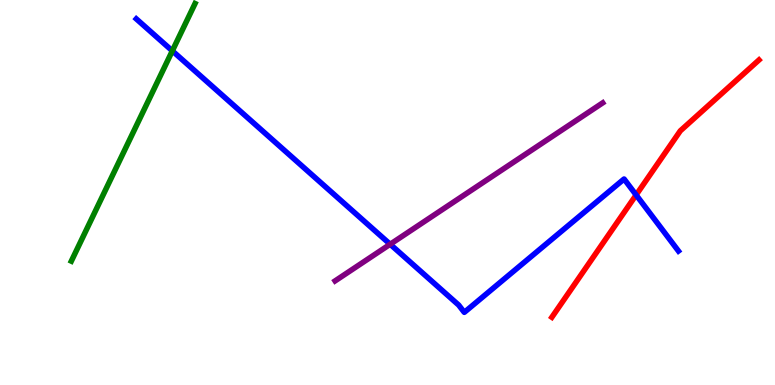[{'lines': ['blue', 'red'], 'intersections': [{'x': 8.21, 'y': 4.94}]}, {'lines': ['green', 'red'], 'intersections': []}, {'lines': ['purple', 'red'], 'intersections': []}, {'lines': ['blue', 'green'], 'intersections': [{'x': 2.22, 'y': 8.68}]}, {'lines': ['blue', 'purple'], 'intersections': [{'x': 5.03, 'y': 3.66}]}, {'lines': ['green', 'purple'], 'intersections': []}]